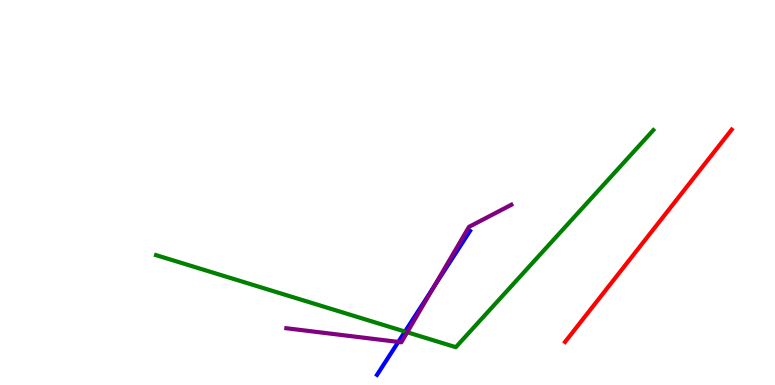[{'lines': ['blue', 'red'], 'intersections': []}, {'lines': ['green', 'red'], 'intersections': []}, {'lines': ['purple', 'red'], 'intersections': []}, {'lines': ['blue', 'green'], 'intersections': [{'x': 5.23, 'y': 1.39}]}, {'lines': ['blue', 'purple'], 'intersections': [{'x': 5.14, 'y': 1.12}, {'x': 5.59, 'y': 2.53}]}, {'lines': ['green', 'purple'], 'intersections': [{'x': 5.25, 'y': 1.37}]}]